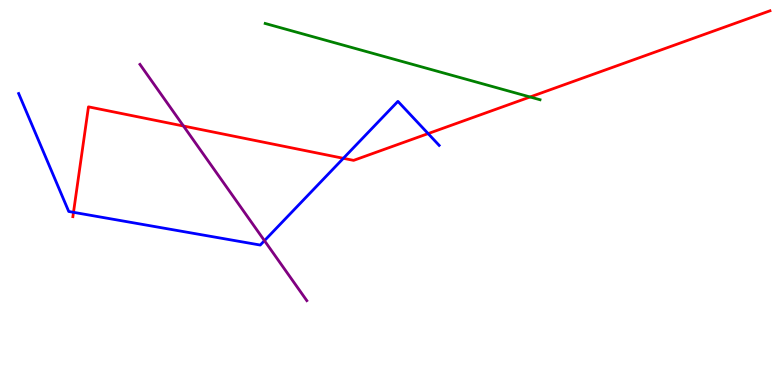[{'lines': ['blue', 'red'], 'intersections': [{'x': 0.948, 'y': 4.49}, {'x': 4.43, 'y': 5.89}, {'x': 5.52, 'y': 6.53}]}, {'lines': ['green', 'red'], 'intersections': [{'x': 6.84, 'y': 7.48}]}, {'lines': ['purple', 'red'], 'intersections': [{'x': 2.37, 'y': 6.73}]}, {'lines': ['blue', 'green'], 'intersections': []}, {'lines': ['blue', 'purple'], 'intersections': [{'x': 3.41, 'y': 3.75}]}, {'lines': ['green', 'purple'], 'intersections': []}]